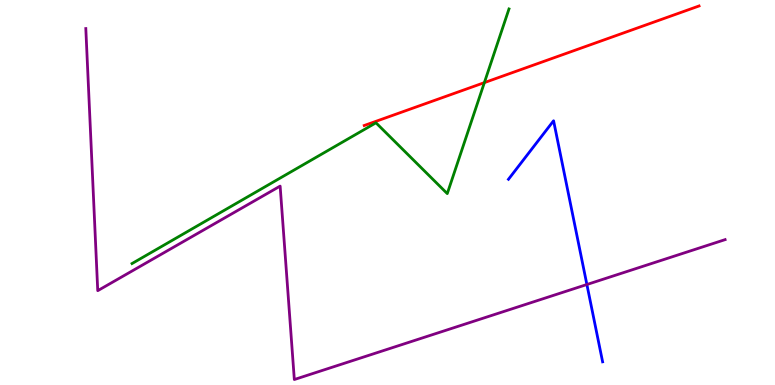[{'lines': ['blue', 'red'], 'intersections': []}, {'lines': ['green', 'red'], 'intersections': [{'x': 6.25, 'y': 7.85}]}, {'lines': ['purple', 'red'], 'intersections': []}, {'lines': ['blue', 'green'], 'intersections': []}, {'lines': ['blue', 'purple'], 'intersections': [{'x': 7.57, 'y': 2.61}]}, {'lines': ['green', 'purple'], 'intersections': []}]